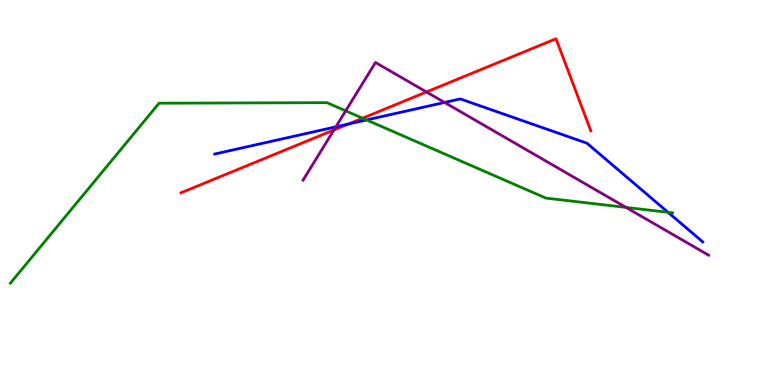[{'lines': ['blue', 'red'], 'intersections': [{'x': 4.5, 'y': 6.78}]}, {'lines': ['green', 'red'], 'intersections': [{'x': 4.68, 'y': 6.93}]}, {'lines': ['purple', 'red'], 'intersections': [{'x': 4.31, 'y': 6.62}, {'x': 5.5, 'y': 7.61}]}, {'lines': ['blue', 'green'], 'intersections': [{'x': 4.73, 'y': 6.88}, {'x': 8.62, 'y': 4.49}]}, {'lines': ['blue', 'purple'], 'intersections': [{'x': 4.33, 'y': 6.71}, {'x': 5.74, 'y': 7.34}]}, {'lines': ['green', 'purple'], 'intersections': [{'x': 4.46, 'y': 7.12}, {'x': 8.08, 'y': 4.61}]}]